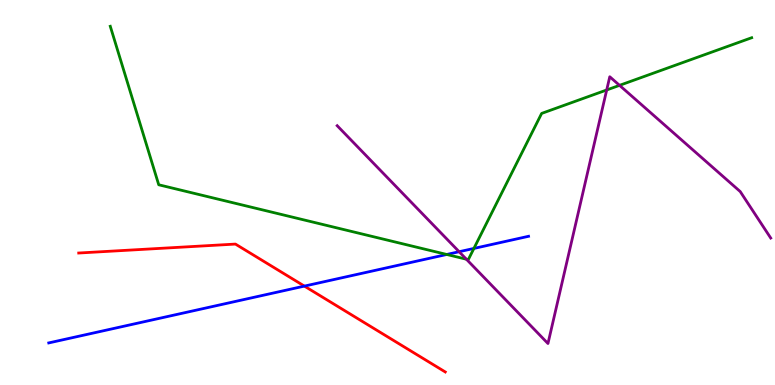[{'lines': ['blue', 'red'], 'intersections': [{'x': 3.93, 'y': 2.57}]}, {'lines': ['green', 'red'], 'intersections': []}, {'lines': ['purple', 'red'], 'intersections': []}, {'lines': ['blue', 'green'], 'intersections': [{'x': 5.76, 'y': 3.39}, {'x': 6.11, 'y': 3.55}]}, {'lines': ['blue', 'purple'], 'intersections': [{'x': 5.92, 'y': 3.46}]}, {'lines': ['green', 'purple'], 'intersections': [{'x': 6.02, 'y': 3.27}, {'x': 7.83, 'y': 7.66}, {'x': 7.99, 'y': 7.78}]}]